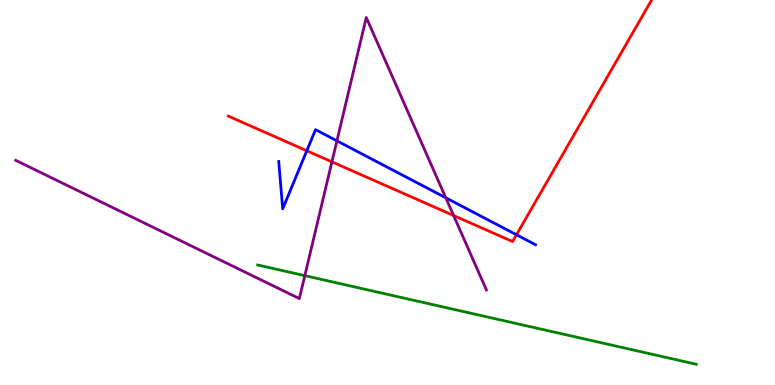[{'lines': ['blue', 'red'], 'intersections': [{'x': 3.96, 'y': 6.08}, {'x': 6.66, 'y': 3.9}]}, {'lines': ['green', 'red'], 'intersections': []}, {'lines': ['purple', 'red'], 'intersections': [{'x': 4.28, 'y': 5.8}, {'x': 5.85, 'y': 4.4}]}, {'lines': ['blue', 'green'], 'intersections': []}, {'lines': ['blue', 'purple'], 'intersections': [{'x': 4.35, 'y': 6.34}, {'x': 5.75, 'y': 4.86}]}, {'lines': ['green', 'purple'], 'intersections': [{'x': 3.93, 'y': 2.84}]}]